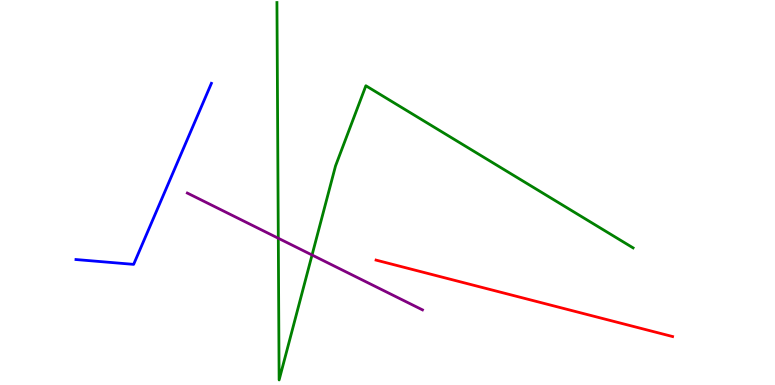[{'lines': ['blue', 'red'], 'intersections': []}, {'lines': ['green', 'red'], 'intersections': []}, {'lines': ['purple', 'red'], 'intersections': []}, {'lines': ['blue', 'green'], 'intersections': []}, {'lines': ['blue', 'purple'], 'intersections': []}, {'lines': ['green', 'purple'], 'intersections': [{'x': 3.59, 'y': 3.81}, {'x': 4.03, 'y': 3.38}]}]